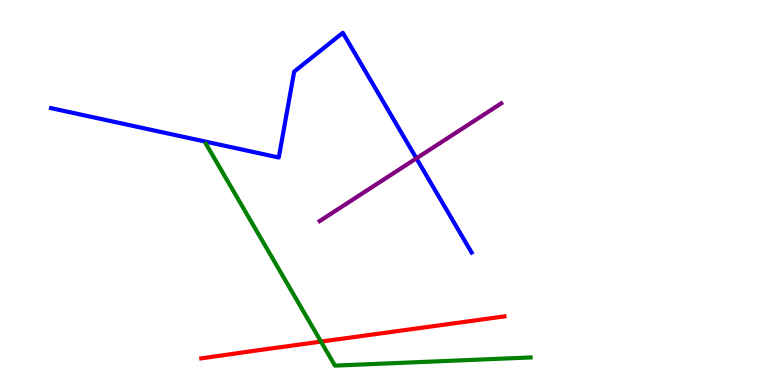[{'lines': ['blue', 'red'], 'intersections': []}, {'lines': ['green', 'red'], 'intersections': [{'x': 4.14, 'y': 1.13}]}, {'lines': ['purple', 'red'], 'intersections': []}, {'lines': ['blue', 'green'], 'intersections': []}, {'lines': ['blue', 'purple'], 'intersections': [{'x': 5.37, 'y': 5.89}]}, {'lines': ['green', 'purple'], 'intersections': []}]